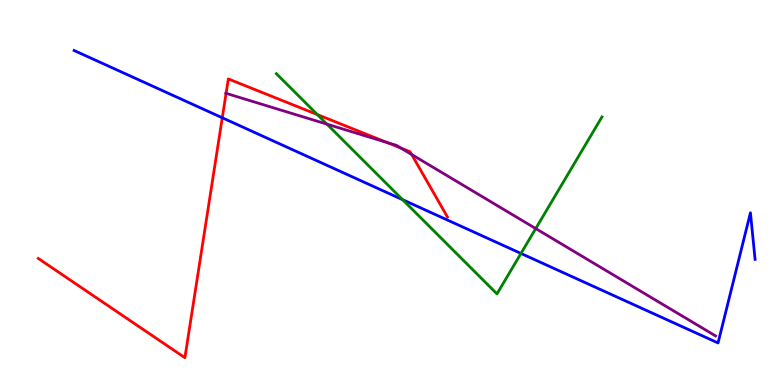[{'lines': ['blue', 'red'], 'intersections': [{'x': 2.87, 'y': 6.94}]}, {'lines': ['green', 'red'], 'intersections': [{'x': 4.1, 'y': 7.02}]}, {'lines': ['purple', 'red'], 'intersections': [{'x': 2.92, 'y': 7.58}, {'x': 4.99, 'y': 6.3}, {'x': 5.17, 'y': 6.16}, {'x': 5.31, 'y': 5.99}]}, {'lines': ['blue', 'green'], 'intersections': [{'x': 5.19, 'y': 4.81}, {'x': 6.72, 'y': 3.42}]}, {'lines': ['blue', 'purple'], 'intersections': []}, {'lines': ['green', 'purple'], 'intersections': [{'x': 4.22, 'y': 6.78}, {'x': 6.91, 'y': 4.06}]}]